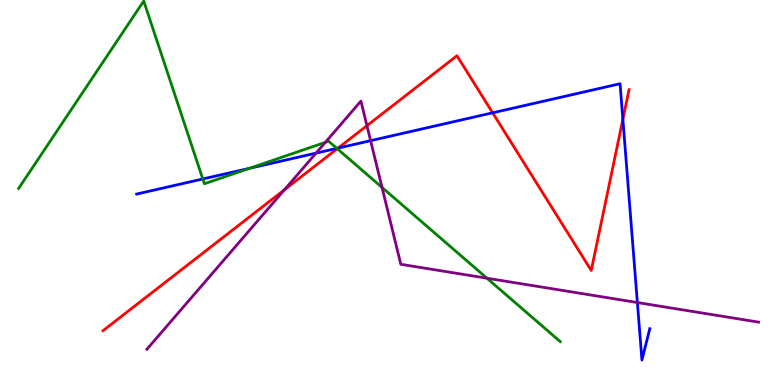[{'lines': ['blue', 'red'], 'intersections': [{'x': 4.36, 'y': 6.15}, {'x': 6.36, 'y': 7.07}, {'x': 8.04, 'y': 6.9}]}, {'lines': ['green', 'red'], 'intersections': [{'x': 4.35, 'y': 6.14}]}, {'lines': ['purple', 'red'], 'intersections': [{'x': 3.67, 'y': 5.07}, {'x': 4.73, 'y': 6.74}]}, {'lines': ['blue', 'green'], 'intersections': [{'x': 2.62, 'y': 5.35}, {'x': 3.22, 'y': 5.63}, {'x': 4.35, 'y': 6.15}]}, {'lines': ['blue', 'purple'], 'intersections': [{'x': 4.08, 'y': 6.02}, {'x': 4.78, 'y': 6.35}, {'x': 8.22, 'y': 2.14}]}, {'lines': ['green', 'purple'], 'intersections': [{'x': 4.2, 'y': 6.3}, {'x': 4.93, 'y': 5.13}, {'x': 6.28, 'y': 2.77}]}]